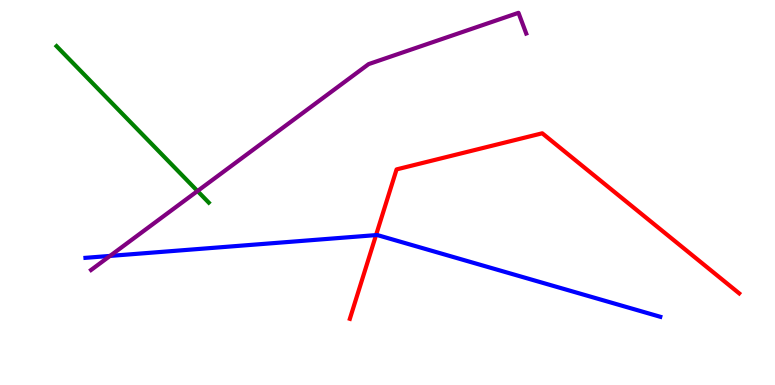[{'lines': ['blue', 'red'], 'intersections': [{'x': 4.85, 'y': 3.89}]}, {'lines': ['green', 'red'], 'intersections': []}, {'lines': ['purple', 'red'], 'intersections': []}, {'lines': ['blue', 'green'], 'intersections': []}, {'lines': ['blue', 'purple'], 'intersections': [{'x': 1.42, 'y': 3.35}]}, {'lines': ['green', 'purple'], 'intersections': [{'x': 2.55, 'y': 5.04}]}]